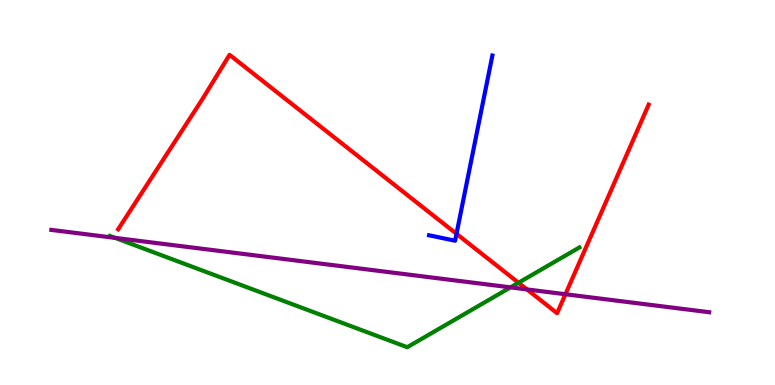[{'lines': ['blue', 'red'], 'intersections': [{'x': 5.89, 'y': 3.93}]}, {'lines': ['green', 'red'], 'intersections': [{'x': 6.69, 'y': 2.66}]}, {'lines': ['purple', 'red'], 'intersections': [{'x': 6.8, 'y': 2.48}, {'x': 7.3, 'y': 2.36}]}, {'lines': ['blue', 'green'], 'intersections': []}, {'lines': ['blue', 'purple'], 'intersections': []}, {'lines': ['green', 'purple'], 'intersections': [{'x': 1.49, 'y': 3.82}, {'x': 6.59, 'y': 2.54}]}]